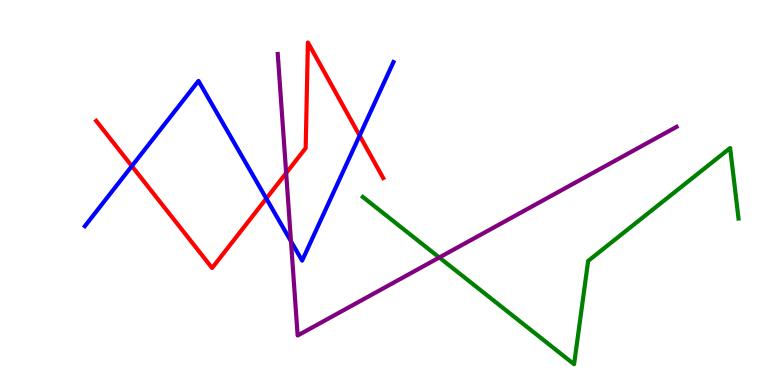[{'lines': ['blue', 'red'], 'intersections': [{'x': 1.7, 'y': 5.69}, {'x': 3.44, 'y': 4.84}, {'x': 4.64, 'y': 6.48}]}, {'lines': ['green', 'red'], 'intersections': []}, {'lines': ['purple', 'red'], 'intersections': [{'x': 3.69, 'y': 5.5}]}, {'lines': ['blue', 'green'], 'intersections': []}, {'lines': ['blue', 'purple'], 'intersections': [{'x': 3.75, 'y': 3.73}]}, {'lines': ['green', 'purple'], 'intersections': [{'x': 5.67, 'y': 3.31}]}]